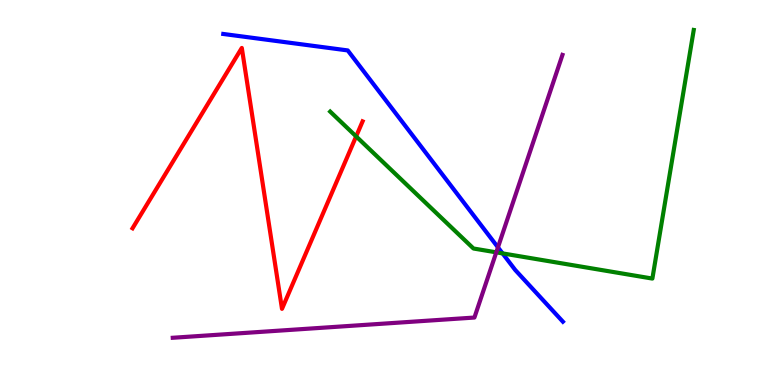[{'lines': ['blue', 'red'], 'intersections': []}, {'lines': ['green', 'red'], 'intersections': [{'x': 4.6, 'y': 6.46}]}, {'lines': ['purple', 'red'], 'intersections': []}, {'lines': ['blue', 'green'], 'intersections': [{'x': 6.48, 'y': 3.42}]}, {'lines': ['blue', 'purple'], 'intersections': [{'x': 6.43, 'y': 3.58}]}, {'lines': ['green', 'purple'], 'intersections': [{'x': 6.4, 'y': 3.45}]}]